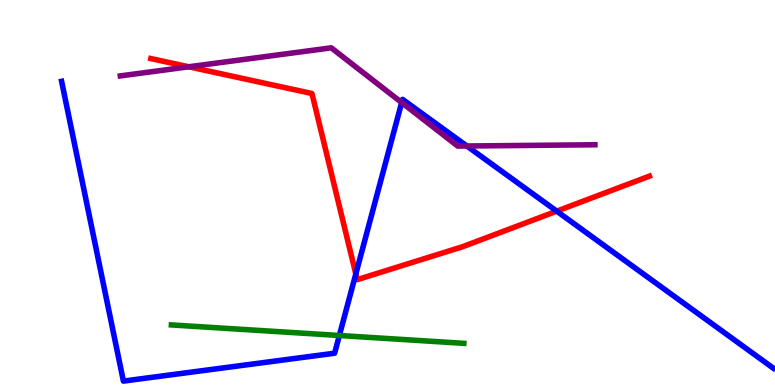[{'lines': ['blue', 'red'], 'intersections': [{'x': 4.59, 'y': 2.88}, {'x': 7.18, 'y': 4.52}]}, {'lines': ['green', 'red'], 'intersections': []}, {'lines': ['purple', 'red'], 'intersections': [{'x': 2.44, 'y': 8.27}]}, {'lines': ['blue', 'green'], 'intersections': [{'x': 4.38, 'y': 1.29}]}, {'lines': ['blue', 'purple'], 'intersections': [{'x': 5.18, 'y': 7.34}, {'x': 6.02, 'y': 6.21}]}, {'lines': ['green', 'purple'], 'intersections': []}]